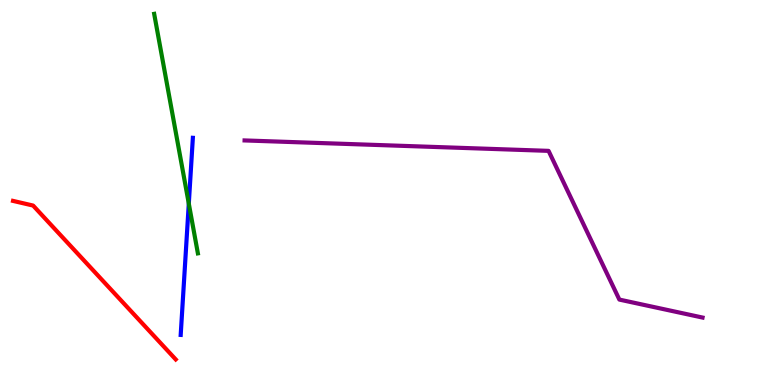[{'lines': ['blue', 'red'], 'intersections': []}, {'lines': ['green', 'red'], 'intersections': []}, {'lines': ['purple', 'red'], 'intersections': []}, {'lines': ['blue', 'green'], 'intersections': [{'x': 2.44, 'y': 4.71}]}, {'lines': ['blue', 'purple'], 'intersections': []}, {'lines': ['green', 'purple'], 'intersections': []}]